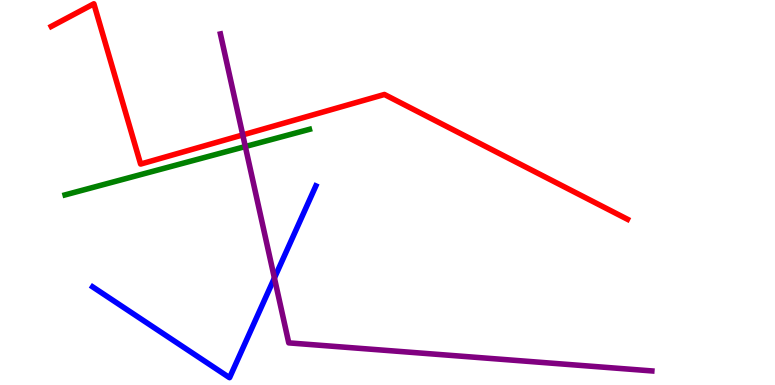[{'lines': ['blue', 'red'], 'intersections': []}, {'lines': ['green', 'red'], 'intersections': []}, {'lines': ['purple', 'red'], 'intersections': [{'x': 3.13, 'y': 6.5}]}, {'lines': ['blue', 'green'], 'intersections': []}, {'lines': ['blue', 'purple'], 'intersections': [{'x': 3.54, 'y': 2.78}]}, {'lines': ['green', 'purple'], 'intersections': [{'x': 3.17, 'y': 6.19}]}]